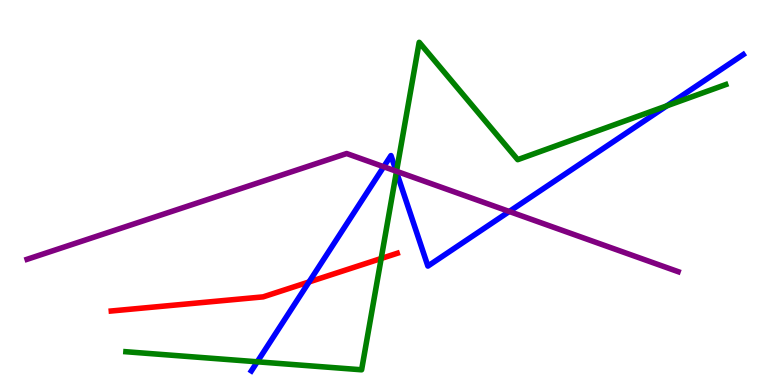[{'lines': ['blue', 'red'], 'intersections': [{'x': 3.99, 'y': 2.68}]}, {'lines': ['green', 'red'], 'intersections': [{'x': 4.92, 'y': 3.29}]}, {'lines': ['purple', 'red'], 'intersections': []}, {'lines': ['blue', 'green'], 'intersections': [{'x': 3.32, 'y': 0.603}, {'x': 5.12, 'y': 5.54}, {'x': 8.6, 'y': 7.25}]}, {'lines': ['blue', 'purple'], 'intersections': [{'x': 4.95, 'y': 5.67}, {'x': 5.11, 'y': 5.55}, {'x': 6.57, 'y': 4.51}]}, {'lines': ['green', 'purple'], 'intersections': [{'x': 5.12, 'y': 5.55}]}]